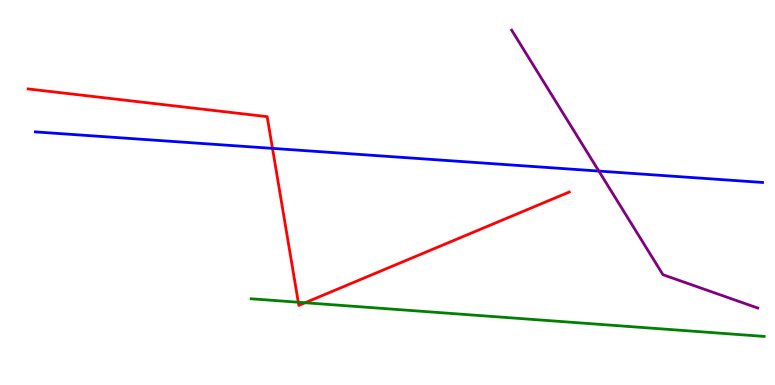[{'lines': ['blue', 'red'], 'intersections': [{'x': 3.52, 'y': 6.15}]}, {'lines': ['green', 'red'], 'intersections': [{'x': 3.85, 'y': 2.15}, {'x': 3.94, 'y': 2.14}]}, {'lines': ['purple', 'red'], 'intersections': []}, {'lines': ['blue', 'green'], 'intersections': []}, {'lines': ['blue', 'purple'], 'intersections': [{'x': 7.73, 'y': 5.56}]}, {'lines': ['green', 'purple'], 'intersections': []}]